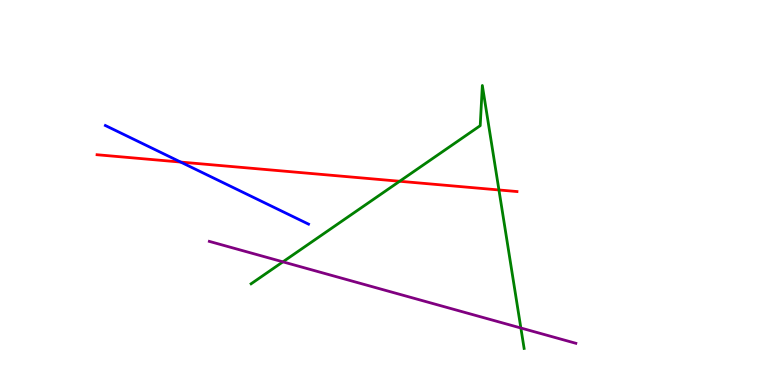[{'lines': ['blue', 'red'], 'intersections': [{'x': 2.33, 'y': 5.79}]}, {'lines': ['green', 'red'], 'intersections': [{'x': 5.16, 'y': 5.29}, {'x': 6.44, 'y': 5.07}]}, {'lines': ['purple', 'red'], 'intersections': []}, {'lines': ['blue', 'green'], 'intersections': []}, {'lines': ['blue', 'purple'], 'intersections': []}, {'lines': ['green', 'purple'], 'intersections': [{'x': 3.65, 'y': 3.2}, {'x': 6.72, 'y': 1.48}]}]